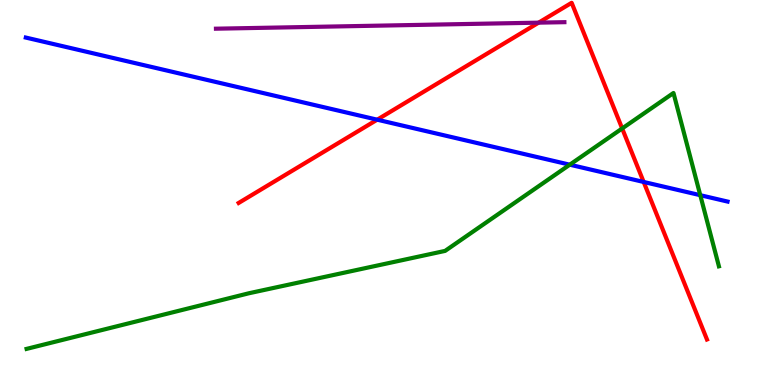[{'lines': ['blue', 'red'], 'intersections': [{'x': 4.87, 'y': 6.89}, {'x': 8.31, 'y': 5.27}]}, {'lines': ['green', 'red'], 'intersections': [{'x': 8.03, 'y': 6.66}]}, {'lines': ['purple', 'red'], 'intersections': [{'x': 6.95, 'y': 9.41}]}, {'lines': ['blue', 'green'], 'intersections': [{'x': 7.35, 'y': 5.72}, {'x': 9.04, 'y': 4.93}]}, {'lines': ['blue', 'purple'], 'intersections': []}, {'lines': ['green', 'purple'], 'intersections': []}]